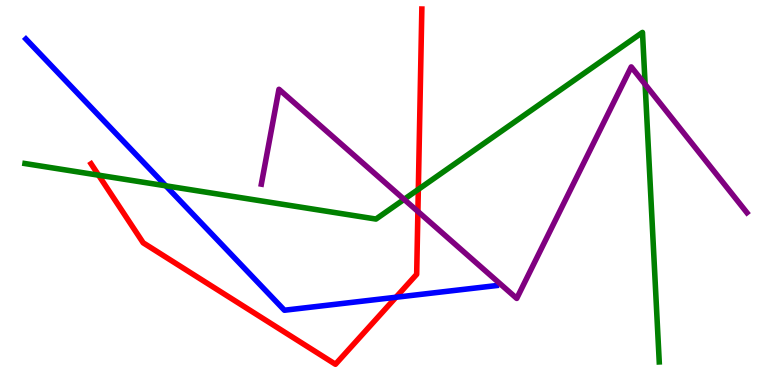[{'lines': ['blue', 'red'], 'intersections': [{'x': 5.11, 'y': 2.28}]}, {'lines': ['green', 'red'], 'intersections': [{'x': 1.27, 'y': 5.45}, {'x': 5.4, 'y': 5.08}]}, {'lines': ['purple', 'red'], 'intersections': [{'x': 5.39, 'y': 4.51}]}, {'lines': ['blue', 'green'], 'intersections': [{'x': 2.14, 'y': 5.17}]}, {'lines': ['blue', 'purple'], 'intersections': []}, {'lines': ['green', 'purple'], 'intersections': [{'x': 5.21, 'y': 4.82}, {'x': 8.32, 'y': 7.81}]}]